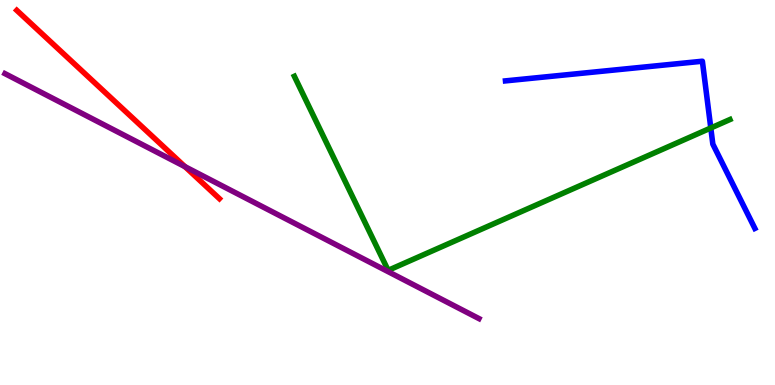[{'lines': ['blue', 'red'], 'intersections': []}, {'lines': ['green', 'red'], 'intersections': []}, {'lines': ['purple', 'red'], 'intersections': [{'x': 2.39, 'y': 5.67}]}, {'lines': ['blue', 'green'], 'intersections': [{'x': 9.17, 'y': 6.68}]}, {'lines': ['blue', 'purple'], 'intersections': []}, {'lines': ['green', 'purple'], 'intersections': []}]